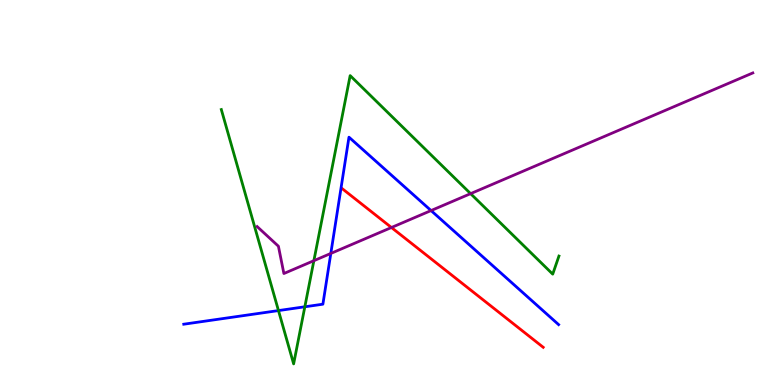[{'lines': ['blue', 'red'], 'intersections': []}, {'lines': ['green', 'red'], 'intersections': []}, {'lines': ['purple', 'red'], 'intersections': [{'x': 5.05, 'y': 4.09}]}, {'lines': ['blue', 'green'], 'intersections': [{'x': 3.59, 'y': 1.93}, {'x': 3.93, 'y': 2.03}]}, {'lines': ['blue', 'purple'], 'intersections': [{'x': 4.27, 'y': 3.42}, {'x': 5.56, 'y': 4.53}]}, {'lines': ['green', 'purple'], 'intersections': [{'x': 4.05, 'y': 3.23}, {'x': 6.07, 'y': 4.97}]}]